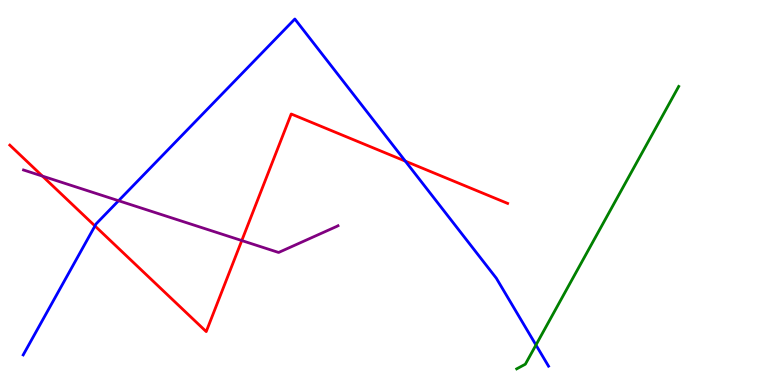[{'lines': ['blue', 'red'], 'intersections': [{'x': 1.23, 'y': 4.13}, {'x': 5.23, 'y': 5.81}]}, {'lines': ['green', 'red'], 'intersections': []}, {'lines': ['purple', 'red'], 'intersections': [{'x': 0.548, 'y': 5.43}, {'x': 3.12, 'y': 3.75}]}, {'lines': ['blue', 'green'], 'intersections': [{'x': 6.92, 'y': 1.04}]}, {'lines': ['blue', 'purple'], 'intersections': [{'x': 1.53, 'y': 4.79}]}, {'lines': ['green', 'purple'], 'intersections': []}]